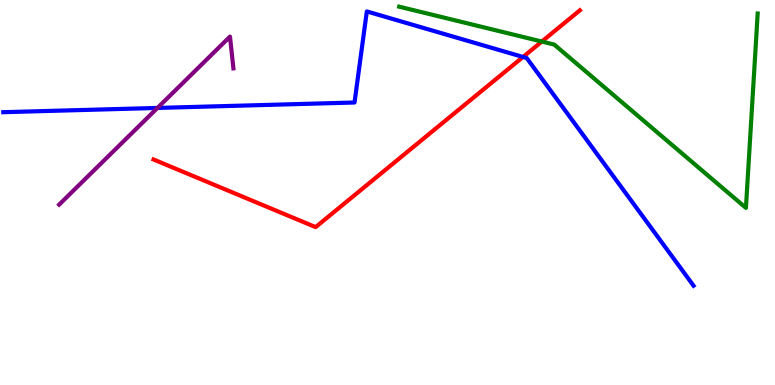[{'lines': ['blue', 'red'], 'intersections': [{'x': 6.75, 'y': 8.52}]}, {'lines': ['green', 'red'], 'intersections': [{'x': 6.99, 'y': 8.92}]}, {'lines': ['purple', 'red'], 'intersections': []}, {'lines': ['blue', 'green'], 'intersections': []}, {'lines': ['blue', 'purple'], 'intersections': [{'x': 2.03, 'y': 7.2}]}, {'lines': ['green', 'purple'], 'intersections': []}]